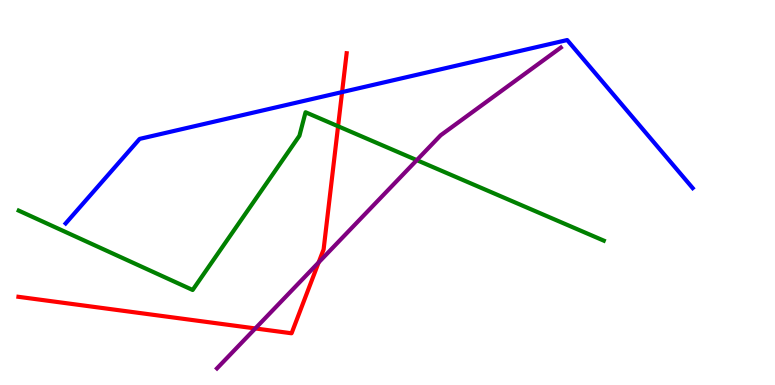[{'lines': ['blue', 'red'], 'intersections': [{'x': 4.41, 'y': 7.61}]}, {'lines': ['green', 'red'], 'intersections': [{'x': 4.36, 'y': 6.72}]}, {'lines': ['purple', 'red'], 'intersections': [{'x': 3.29, 'y': 1.47}, {'x': 4.11, 'y': 3.18}]}, {'lines': ['blue', 'green'], 'intersections': []}, {'lines': ['blue', 'purple'], 'intersections': []}, {'lines': ['green', 'purple'], 'intersections': [{'x': 5.38, 'y': 5.84}]}]